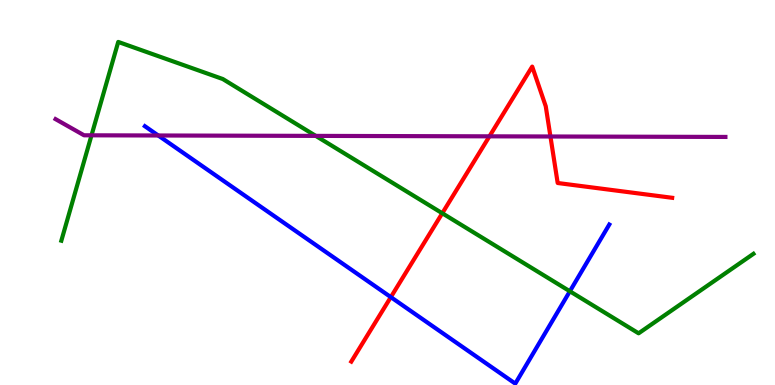[{'lines': ['blue', 'red'], 'intersections': [{'x': 5.04, 'y': 2.28}]}, {'lines': ['green', 'red'], 'intersections': [{'x': 5.71, 'y': 4.46}]}, {'lines': ['purple', 'red'], 'intersections': [{'x': 6.32, 'y': 6.46}, {'x': 7.1, 'y': 6.45}]}, {'lines': ['blue', 'green'], 'intersections': [{'x': 7.35, 'y': 2.43}]}, {'lines': ['blue', 'purple'], 'intersections': [{'x': 2.04, 'y': 6.48}]}, {'lines': ['green', 'purple'], 'intersections': [{'x': 1.18, 'y': 6.49}, {'x': 4.07, 'y': 6.47}]}]